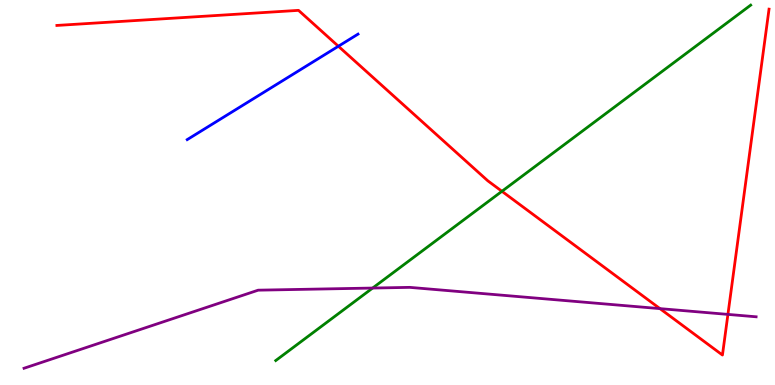[{'lines': ['blue', 'red'], 'intersections': [{'x': 4.37, 'y': 8.8}]}, {'lines': ['green', 'red'], 'intersections': [{'x': 6.48, 'y': 5.03}]}, {'lines': ['purple', 'red'], 'intersections': [{'x': 8.52, 'y': 1.98}, {'x': 9.39, 'y': 1.83}]}, {'lines': ['blue', 'green'], 'intersections': []}, {'lines': ['blue', 'purple'], 'intersections': []}, {'lines': ['green', 'purple'], 'intersections': [{'x': 4.81, 'y': 2.52}]}]